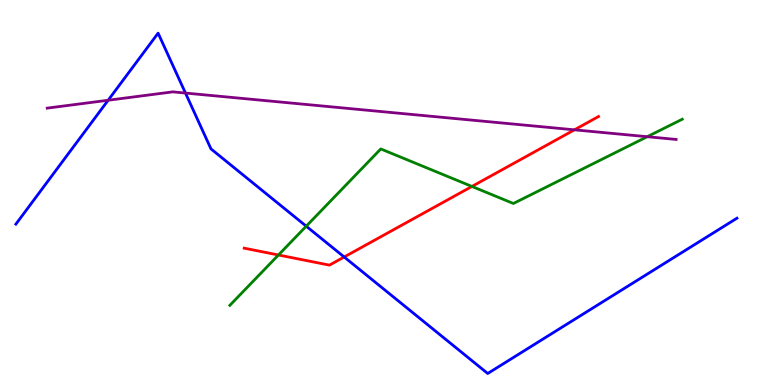[{'lines': ['blue', 'red'], 'intersections': [{'x': 4.44, 'y': 3.32}]}, {'lines': ['green', 'red'], 'intersections': [{'x': 3.59, 'y': 3.38}, {'x': 6.09, 'y': 5.16}]}, {'lines': ['purple', 'red'], 'intersections': [{'x': 7.41, 'y': 6.63}]}, {'lines': ['blue', 'green'], 'intersections': [{'x': 3.95, 'y': 4.12}]}, {'lines': ['blue', 'purple'], 'intersections': [{'x': 1.4, 'y': 7.4}, {'x': 2.39, 'y': 7.58}]}, {'lines': ['green', 'purple'], 'intersections': [{'x': 8.35, 'y': 6.45}]}]